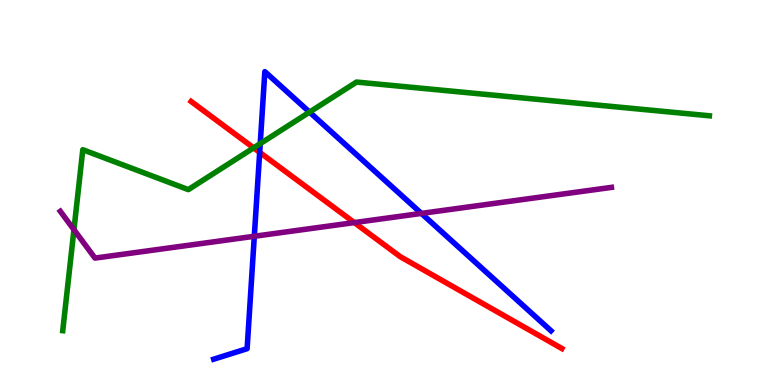[{'lines': ['blue', 'red'], 'intersections': [{'x': 3.35, 'y': 6.04}]}, {'lines': ['green', 'red'], 'intersections': [{'x': 3.27, 'y': 6.16}]}, {'lines': ['purple', 'red'], 'intersections': [{'x': 4.57, 'y': 4.22}]}, {'lines': ['blue', 'green'], 'intersections': [{'x': 3.36, 'y': 6.27}, {'x': 3.99, 'y': 7.09}]}, {'lines': ['blue', 'purple'], 'intersections': [{'x': 3.28, 'y': 3.86}, {'x': 5.44, 'y': 4.46}]}, {'lines': ['green', 'purple'], 'intersections': [{'x': 0.954, 'y': 4.03}]}]